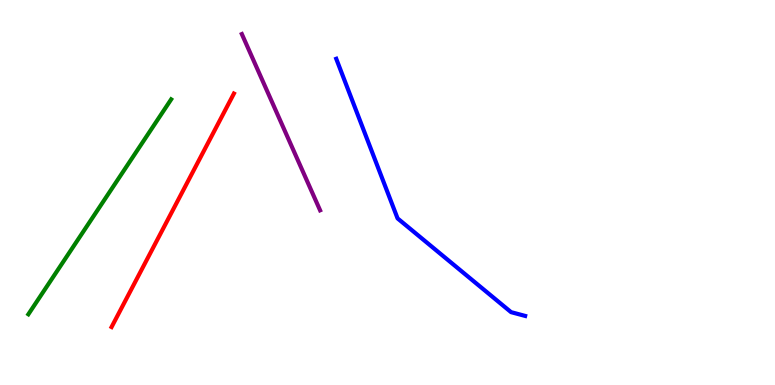[{'lines': ['blue', 'red'], 'intersections': []}, {'lines': ['green', 'red'], 'intersections': []}, {'lines': ['purple', 'red'], 'intersections': []}, {'lines': ['blue', 'green'], 'intersections': []}, {'lines': ['blue', 'purple'], 'intersections': []}, {'lines': ['green', 'purple'], 'intersections': []}]